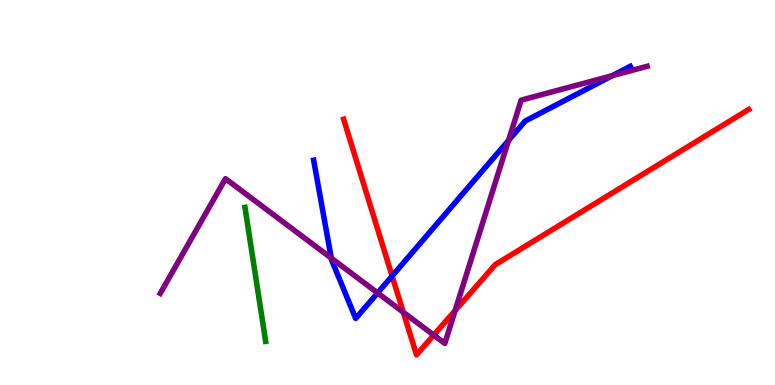[{'lines': ['blue', 'red'], 'intersections': [{'x': 5.06, 'y': 2.83}]}, {'lines': ['green', 'red'], 'intersections': []}, {'lines': ['purple', 'red'], 'intersections': [{'x': 5.2, 'y': 1.89}, {'x': 5.6, 'y': 1.3}, {'x': 5.87, 'y': 1.93}]}, {'lines': ['blue', 'green'], 'intersections': []}, {'lines': ['blue', 'purple'], 'intersections': [{'x': 4.27, 'y': 3.29}, {'x': 4.87, 'y': 2.39}, {'x': 6.56, 'y': 6.35}, {'x': 7.9, 'y': 8.04}]}, {'lines': ['green', 'purple'], 'intersections': []}]